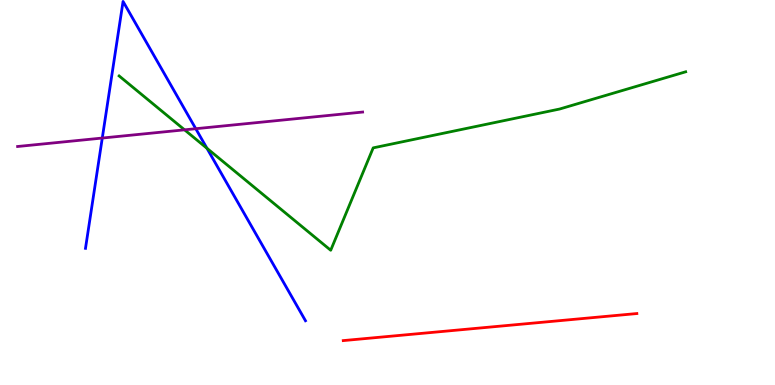[{'lines': ['blue', 'red'], 'intersections': []}, {'lines': ['green', 'red'], 'intersections': []}, {'lines': ['purple', 'red'], 'intersections': []}, {'lines': ['blue', 'green'], 'intersections': [{'x': 2.67, 'y': 6.15}]}, {'lines': ['blue', 'purple'], 'intersections': [{'x': 1.32, 'y': 6.41}, {'x': 2.53, 'y': 6.66}]}, {'lines': ['green', 'purple'], 'intersections': [{'x': 2.38, 'y': 6.63}]}]